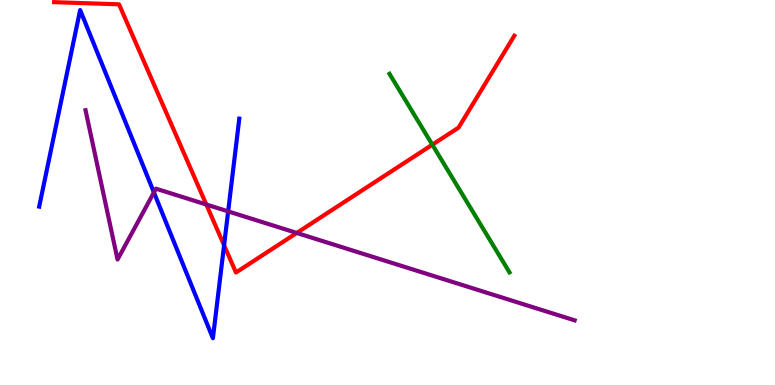[{'lines': ['blue', 'red'], 'intersections': [{'x': 2.89, 'y': 3.63}]}, {'lines': ['green', 'red'], 'intersections': [{'x': 5.58, 'y': 6.24}]}, {'lines': ['purple', 'red'], 'intersections': [{'x': 2.66, 'y': 4.69}, {'x': 3.83, 'y': 3.95}]}, {'lines': ['blue', 'green'], 'intersections': []}, {'lines': ['blue', 'purple'], 'intersections': [{'x': 1.99, 'y': 5.0}, {'x': 2.94, 'y': 4.51}]}, {'lines': ['green', 'purple'], 'intersections': []}]